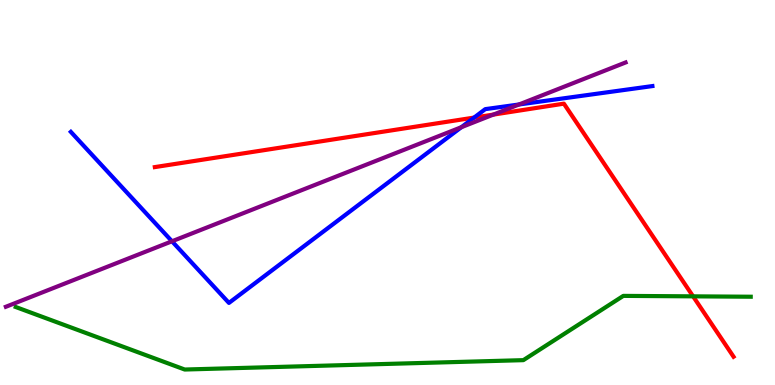[{'lines': ['blue', 'red'], 'intersections': [{'x': 6.12, 'y': 6.95}]}, {'lines': ['green', 'red'], 'intersections': [{'x': 8.94, 'y': 2.3}]}, {'lines': ['purple', 'red'], 'intersections': [{'x': 6.37, 'y': 7.02}]}, {'lines': ['blue', 'green'], 'intersections': []}, {'lines': ['blue', 'purple'], 'intersections': [{'x': 2.22, 'y': 3.73}, {'x': 5.95, 'y': 6.7}, {'x': 6.7, 'y': 7.29}]}, {'lines': ['green', 'purple'], 'intersections': []}]